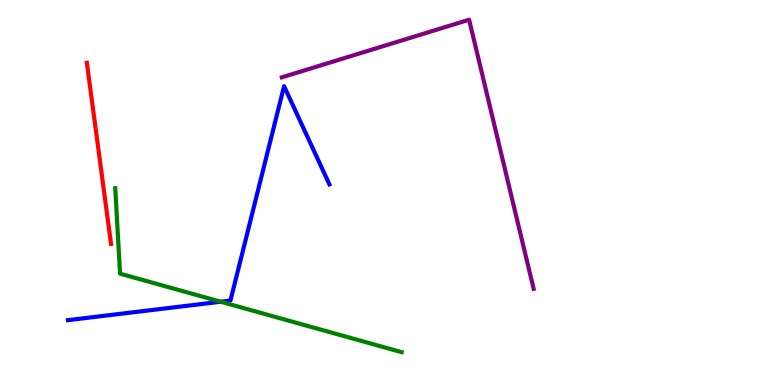[{'lines': ['blue', 'red'], 'intersections': []}, {'lines': ['green', 'red'], 'intersections': []}, {'lines': ['purple', 'red'], 'intersections': []}, {'lines': ['blue', 'green'], 'intersections': [{'x': 2.85, 'y': 2.16}]}, {'lines': ['blue', 'purple'], 'intersections': []}, {'lines': ['green', 'purple'], 'intersections': []}]